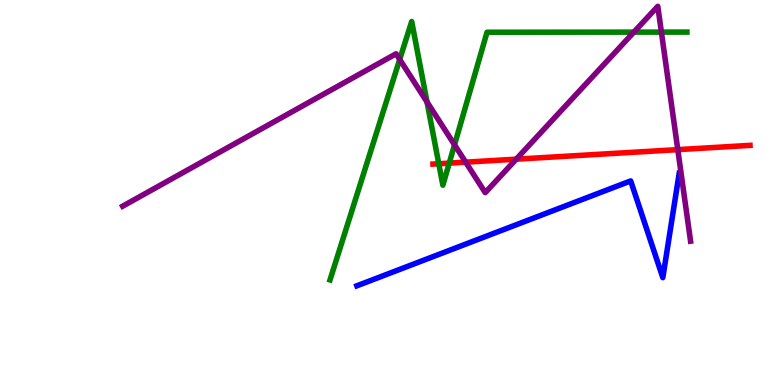[{'lines': ['blue', 'red'], 'intersections': []}, {'lines': ['green', 'red'], 'intersections': [{'x': 5.66, 'y': 5.75}, {'x': 5.8, 'y': 5.76}]}, {'lines': ['purple', 'red'], 'intersections': [{'x': 6.01, 'y': 5.79}, {'x': 6.66, 'y': 5.87}, {'x': 8.75, 'y': 6.11}]}, {'lines': ['blue', 'green'], 'intersections': []}, {'lines': ['blue', 'purple'], 'intersections': []}, {'lines': ['green', 'purple'], 'intersections': [{'x': 5.16, 'y': 8.46}, {'x': 5.51, 'y': 7.35}, {'x': 5.86, 'y': 6.24}, {'x': 8.18, 'y': 9.17}, {'x': 8.53, 'y': 9.17}]}]